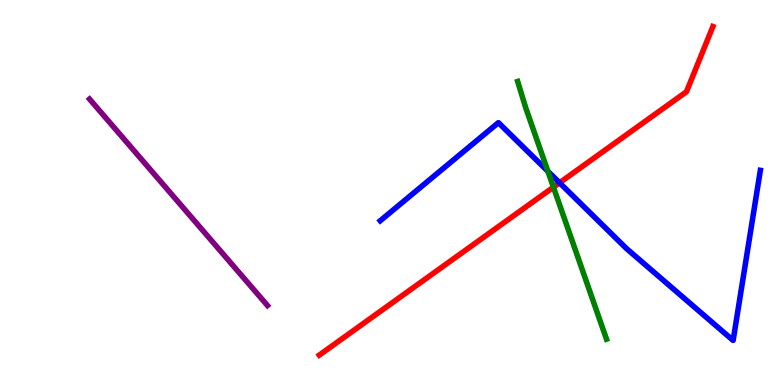[{'lines': ['blue', 'red'], 'intersections': [{'x': 7.22, 'y': 5.25}]}, {'lines': ['green', 'red'], 'intersections': [{'x': 7.14, 'y': 5.14}]}, {'lines': ['purple', 'red'], 'intersections': []}, {'lines': ['blue', 'green'], 'intersections': [{'x': 7.07, 'y': 5.55}]}, {'lines': ['blue', 'purple'], 'intersections': []}, {'lines': ['green', 'purple'], 'intersections': []}]